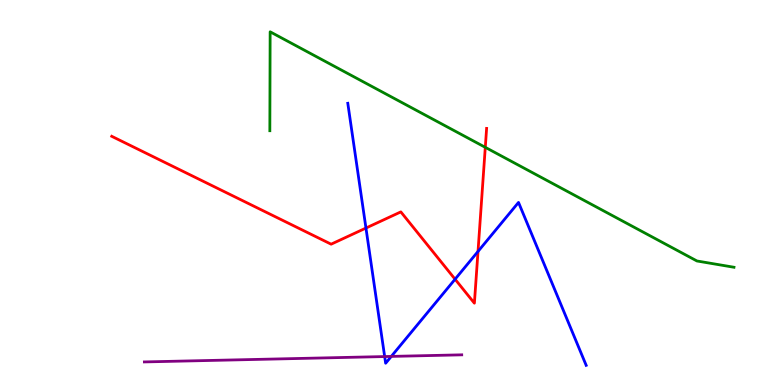[{'lines': ['blue', 'red'], 'intersections': [{'x': 4.72, 'y': 4.08}, {'x': 5.87, 'y': 2.75}, {'x': 6.17, 'y': 3.47}]}, {'lines': ['green', 'red'], 'intersections': [{'x': 6.26, 'y': 6.17}]}, {'lines': ['purple', 'red'], 'intersections': []}, {'lines': ['blue', 'green'], 'intersections': []}, {'lines': ['blue', 'purple'], 'intersections': [{'x': 4.96, 'y': 0.739}, {'x': 5.05, 'y': 0.743}]}, {'lines': ['green', 'purple'], 'intersections': []}]